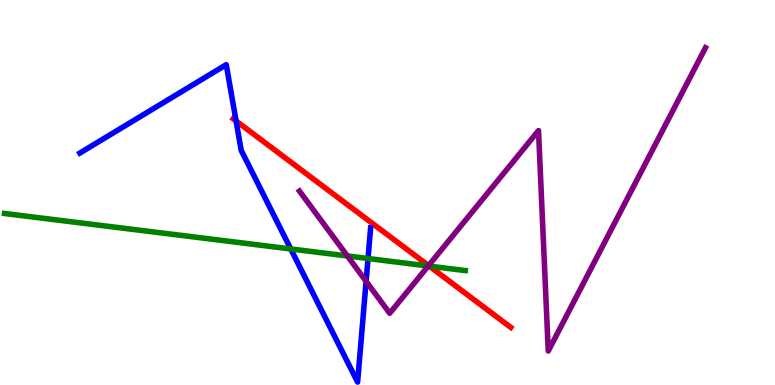[{'lines': ['blue', 'red'], 'intersections': [{'x': 3.05, 'y': 6.86}]}, {'lines': ['green', 'red'], 'intersections': [{'x': 5.54, 'y': 3.09}]}, {'lines': ['purple', 'red'], 'intersections': [{'x': 5.53, 'y': 3.1}]}, {'lines': ['blue', 'green'], 'intersections': [{'x': 3.75, 'y': 3.53}, {'x': 4.75, 'y': 3.29}]}, {'lines': ['blue', 'purple'], 'intersections': [{'x': 4.72, 'y': 2.69}]}, {'lines': ['green', 'purple'], 'intersections': [{'x': 4.48, 'y': 3.35}, {'x': 5.53, 'y': 3.09}]}]